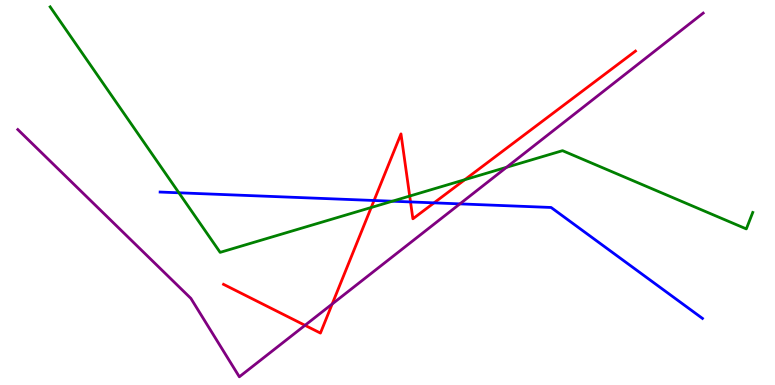[{'lines': ['blue', 'red'], 'intersections': [{'x': 4.83, 'y': 4.79}, {'x': 5.3, 'y': 4.76}, {'x': 5.6, 'y': 4.73}]}, {'lines': ['green', 'red'], 'intersections': [{'x': 4.79, 'y': 4.61}, {'x': 5.29, 'y': 4.91}, {'x': 6.0, 'y': 5.33}]}, {'lines': ['purple', 'red'], 'intersections': [{'x': 3.94, 'y': 1.55}, {'x': 4.29, 'y': 2.1}]}, {'lines': ['blue', 'green'], 'intersections': [{'x': 2.31, 'y': 4.99}, {'x': 5.06, 'y': 4.77}]}, {'lines': ['blue', 'purple'], 'intersections': [{'x': 5.93, 'y': 4.7}]}, {'lines': ['green', 'purple'], 'intersections': [{'x': 6.54, 'y': 5.65}]}]